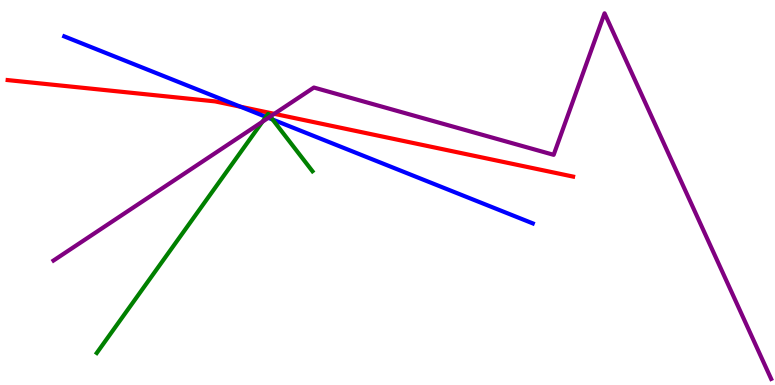[{'lines': ['blue', 'red'], 'intersections': [{'x': 3.1, 'y': 7.23}]}, {'lines': ['green', 'red'], 'intersections': []}, {'lines': ['purple', 'red'], 'intersections': [{'x': 3.54, 'y': 7.04}]}, {'lines': ['blue', 'green'], 'intersections': [{'x': 3.43, 'y': 6.96}, {'x': 3.52, 'y': 6.9}]}, {'lines': ['blue', 'purple'], 'intersections': [{'x': 3.46, 'y': 6.94}]}, {'lines': ['green', 'purple'], 'intersections': [{'x': 3.39, 'y': 6.84}, {'x': 3.49, 'y': 6.97}]}]